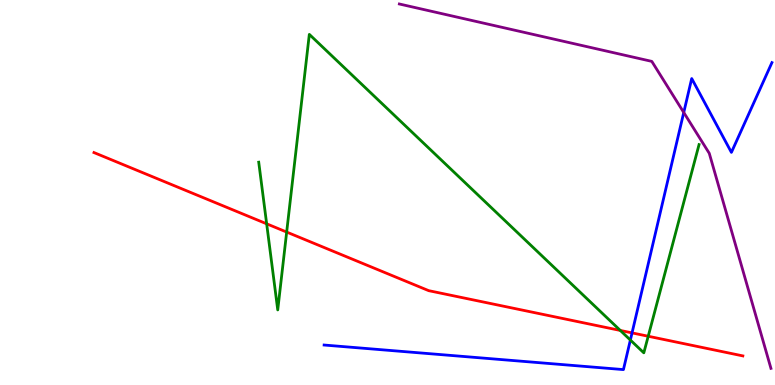[{'lines': ['blue', 'red'], 'intersections': [{'x': 8.16, 'y': 1.35}]}, {'lines': ['green', 'red'], 'intersections': [{'x': 3.44, 'y': 4.19}, {'x': 3.7, 'y': 3.97}, {'x': 8.0, 'y': 1.42}, {'x': 8.36, 'y': 1.27}]}, {'lines': ['purple', 'red'], 'intersections': []}, {'lines': ['blue', 'green'], 'intersections': [{'x': 8.13, 'y': 1.17}]}, {'lines': ['blue', 'purple'], 'intersections': [{'x': 8.82, 'y': 7.08}]}, {'lines': ['green', 'purple'], 'intersections': []}]